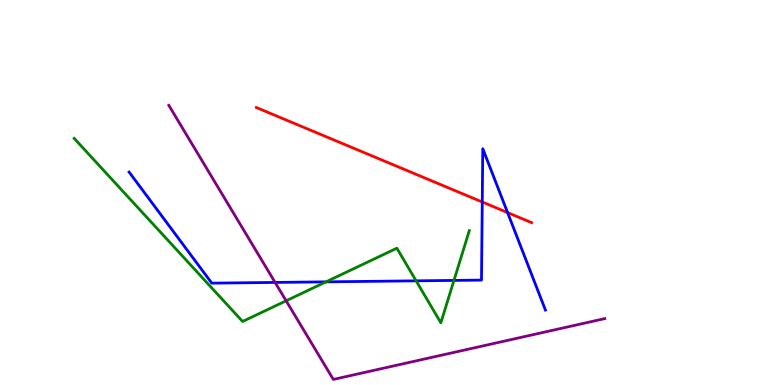[{'lines': ['blue', 'red'], 'intersections': [{'x': 6.22, 'y': 4.75}, {'x': 6.55, 'y': 4.48}]}, {'lines': ['green', 'red'], 'intersections': []}, {'lines': ['purple', 'red'], 'intersections': []}, {'lines': ['blue', 'green'], 'intersections': [{'x': 4.21, 'y': 2.68}, {'x': 5.37, 'y': 2.71}, {'x': 5.86, 'y': 2.72}]}, {'lines': ['blue', 'purple'], 'intersections': [{'x': 3.55, 'y': 2.66}]}, {'lines': ['green', 'purple'], 'intersections': [{'x': 3.69, 'y': 2.19}]}]